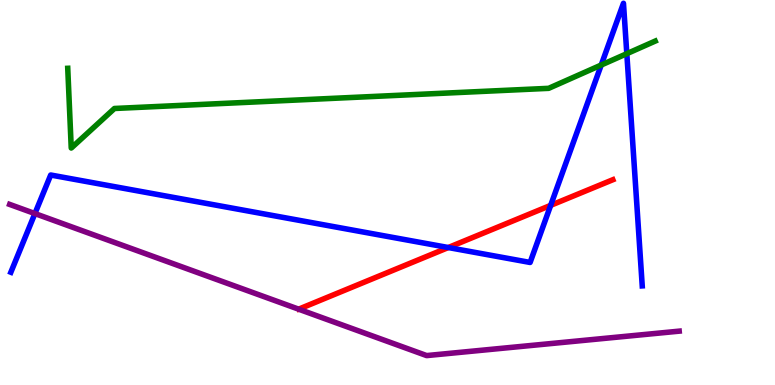[{'lines': ['blue', 'red'], 'intersections': [{'x': 5.78, 'y': 3.57}, {'x': 7.11, 'y': 4.67}]}, {'lines': ['green', 'red'], 'intersections': []}, {'lines': ['purple', 'red'], 'intersections': []}, {'lines': ['blue', 'green'], 'intersections': [{'x': 7.76, 'y': 8.31}, {'x': 8.09, 'y': 8.61}]}, {'lines': ['blue', 'purple'], 'intersections': [{'x': 0.451, 'y': 4.45}]}, {'lines': ['green', 'purple'], 'intersections': []}]